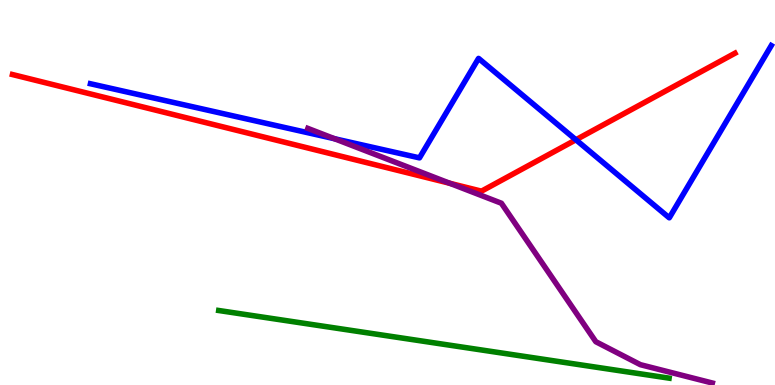[{'lines': ['blue', 'red'], 'intersections': [{'x': 7.43, 'y': 6.37}]}, {'lines': ['green', 'red'], 'intersections': []}, {'lines': ['purple', 'red'], 'intersections': [{'x': 5.8, 'y': 5.24}]}, {'lines': ['blue', 'green'], 'intersections': []}, {'lines': ['blue', 'purple'], 'intersections': [{'x': 4.32, 'y': 6.4}]}, {'lines': ['green', 'purple'], 'intersections': []}]